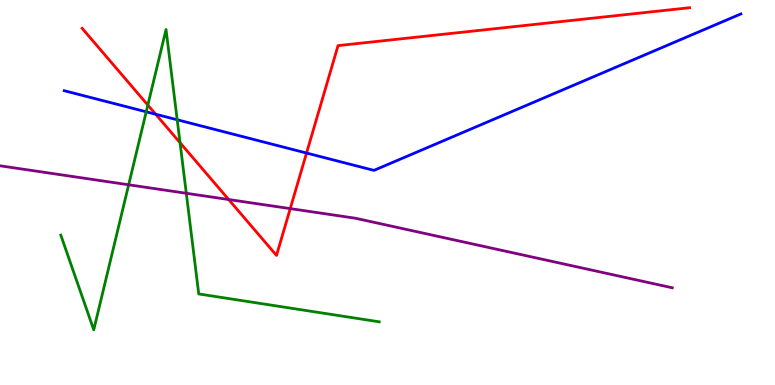[{'lines': ['blue', 'red'], 'intersections': [{'x': 2.01, 'y': 7.03}, {'x': 3.96, 'y': 6.02}]}, {'lines': ['green', 'red'], 'intersections': [{'x': 1.91, 'y': 7.27}, {'x': 2.32, 'y': 6.29}]}, {'lines': ['purple', 'red'], 'intersections': [{'x': 2.95, 'y': 4.82}, {'x': 3.74, 'y': 4.58}]}, {'lines': ['blue', 'green'], 'intersections': [{'x': 1.89, 'y': 7.1}, {'x': 2.29, 'y': 6.89}]}, {'lines': ['blue', 'purple'], 'intersections': []}, {'lines': ['green', 'purple'], 'intersections': [{'x': 1.66, 'y': 5.2}, {'x': 2.4, 'y': 4.98}]}]